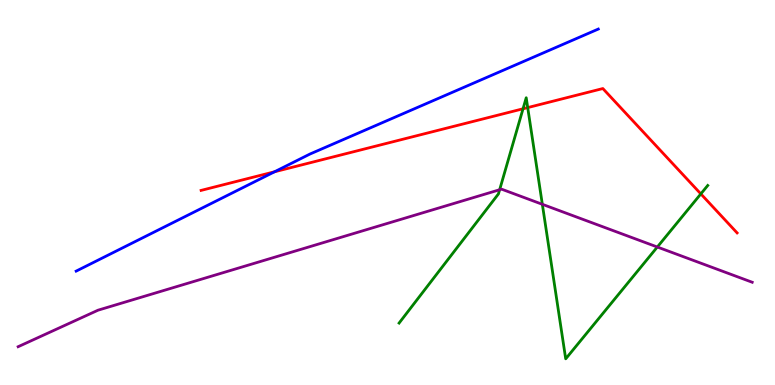[{'lines': ['blue', 'red'], 'intersections': [{'x': 3.54, 'y': 5.54}]}, {'lines': ['green', 'red'], 'intersections': [{'x': 6.75, 'y': 7.17}, {'x': 6.81, 'y': 7.21}, {'x': 9.04, 'y': 4.96}]}, {'lines': ['purple', 'red'], 'intersections': []}, {'lines': ['blue', 'green'], 'intersections': []}, {'lines': ['blue', 'purple'], 'intersections': []}, {'lines': ['green', 'purple'], 'intersections': [{'x': 6.45, 'y': 5.07}, {'x': 7.0, 'y': 4.69}, {'x': 8.48, 'y': 3.58}]}]